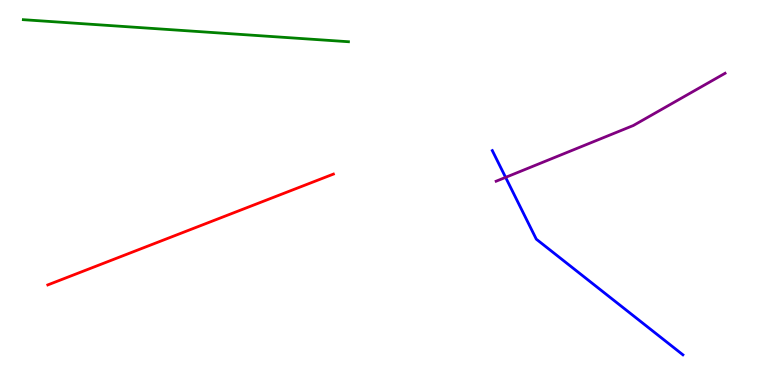[{'lines': ['blue', 'red'], 'intersections': []}, {'lines': ['green', 'red'], 'intersections': []}, {'lines': ['purple', 'red'], 'intersections': []}, {'lines': ['blue', 'green'], 'intersections': []}, {'lines': ['blue', 'purple'], 'intersections': [{'x': 6.52, 'y': 5.39}]}, {'lines': ['green', 'purple'], 'intersections': []}]